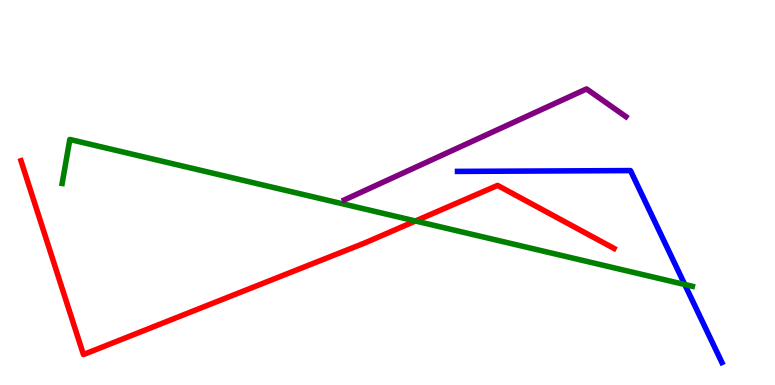[{'lines': ['blue', 'red'], 'intersections': []}, {'lines': ['green', 'red'], 'intersections': [{'x': 5.36, 'y': 4.26}]}, {'lines': ['purple', 'red'], 'intersections': []}, {'lines': ['blue', 'green'], 'intersections': [{'x': 8.84, 'y': 2.61}]}, {'lines': ['blue', 'purple'], 'intersections': []}, {'lines': ['green', 'purple'], 'intersections': []}]